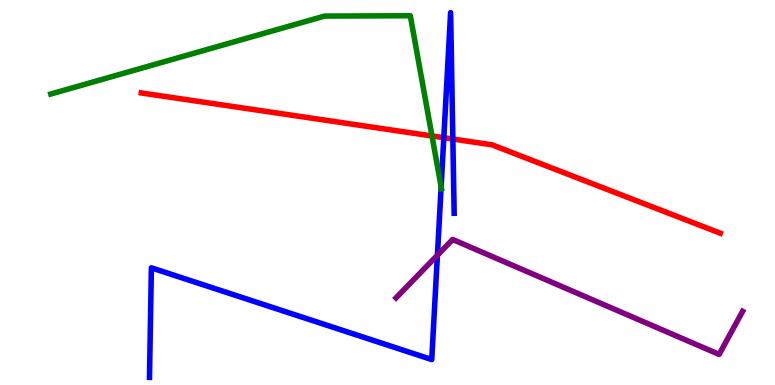[{'lines': ['blue', 'red'], 'intersections': [{'x': 5.73, 'y': 6.42}, {'x': 5.84, 'y': 6.39}]}, {'lines': ['green', 'red'], 'intersections': [{'x': 5.57, 'y': 6.47}]}, {'lines': ['purple', 'red'], 'intersections': []}, {'lines': ['blue', 'green'], 'intersections': [{'x': 5.69, 'y': 5.15}]}, {'lines': ['blue', 'purple'], 'intersections': [{'x': 5.64, 'y': 3.37}]}, {'lines': ['green', 'purple'], 'intersections': []}]